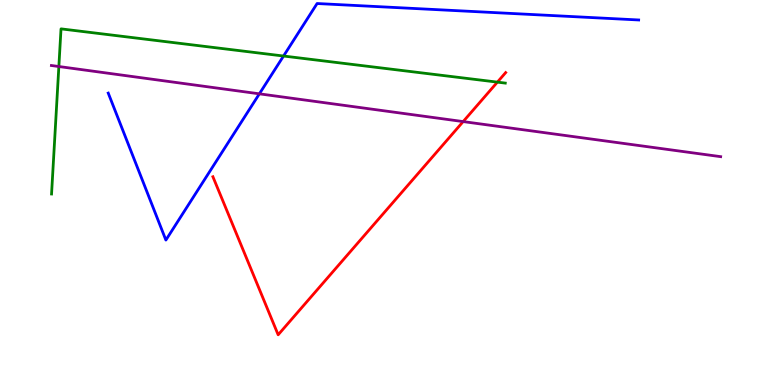[{'lines': ['blue', 'red'], 'intersections': []}, {'lines': ['green', 'red'], 'intersections': [{'x': 6.42, 'y': 7.87}]}, {'lines': ['purple', 'red'], 'intersections': [{'x': 5.98, 'y': 6.84}]}, {'lines': ['blue', 'green'], 'intersections': [{'x': 3.66, 'y': 8.54}]}, {'lines': ['blue', 'purple'], 'intersections': [{'x': 3.35, 'y': 7.56}]}, {'lines': ['green', 'purple'], 'intersections': [{'x': 0.759, 'y': 8.27}]}]